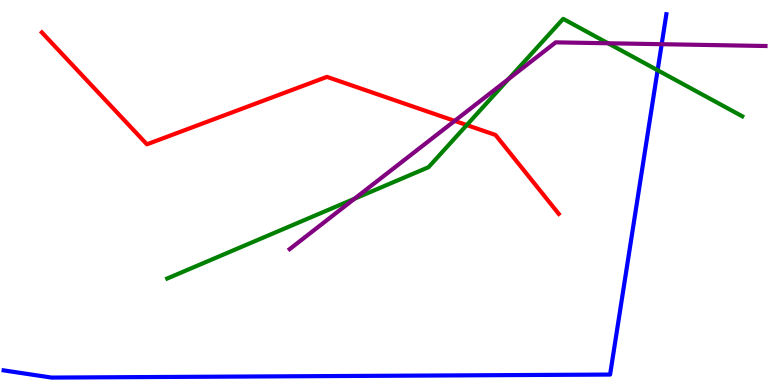[{'lines': ['blue', 'red'], 'intersections': []}, {'lines': ['green', 'red'], 'intersections': [{'x': 6.02, 'y': 6.75}]}, {'lines': ['purple', 'red'], 'intersections': [{'x': 5.87, 'y': 6.86}]}, {'lines': ['blue', 'green'], 'intersections': [{'x': 8.49, 'y': 8.18}]}, {'lines': ['blue', 'purple'], 'intersections': [{'x': 8.54, 'y': 8.85}]}, {'lines': ['green', 'purple'], 'intersections': [{'x': 4.57, 'y': 4.84}, {'x': 6.56, 'y': 7.95}, {'x': 7.85, 'y': 8.88}]}]